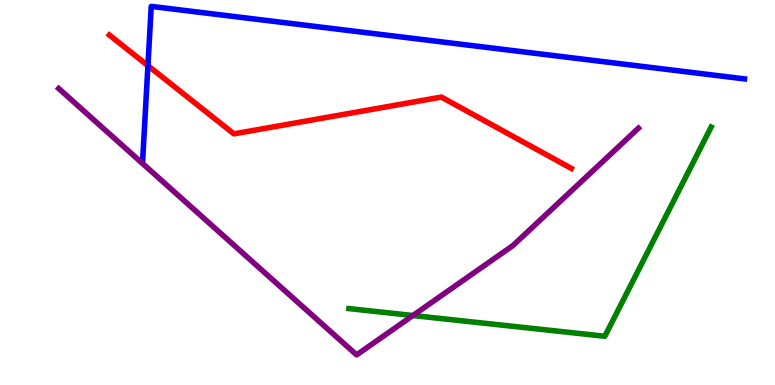[{'lines': ['blue', 'red'], 'intersections': [{'x': 1.91, 'y': 8.29}]}, {'lines': ['green', 'red'], 'intersections': []}, {'lines': ['purple', 'red'], 'intersections': []}, {'lines': ['blue', 'green'], 'intersections': []}, {'lines': ['blue', 'purple'], 'intersections': []}, {'lines': ['green', 'purple'], 'intersections': [{'x': 5.33, 'y': 1.8}]}]